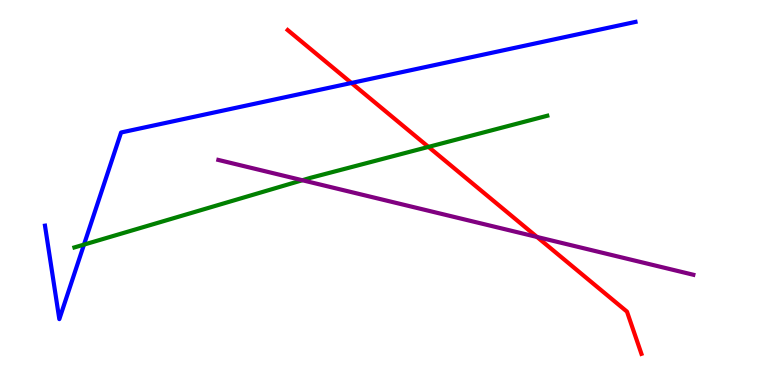[{'lines': ['blue', 'red'], 'intersections': [{'x': 4.53, 'y': 7.84}]}, {'lines': ['green', 'red'], 'intersections': [{'x': 5.53, 'y': 6.18}]}, {'lines': ['purple', 'red'], 'intersections': [{'x': 6.93, 'y': 3.85}]}, {'lines': ['blue', 'green'], 'intersections': [{'x': 1.08, 'y': 3.65}]}, {'lines': ['blue', 'purple'], 'intersections': []}, {'lines': ['green', 'purple'], 'intersections': [{'x': 3.9, 'y': 5.32}]}]